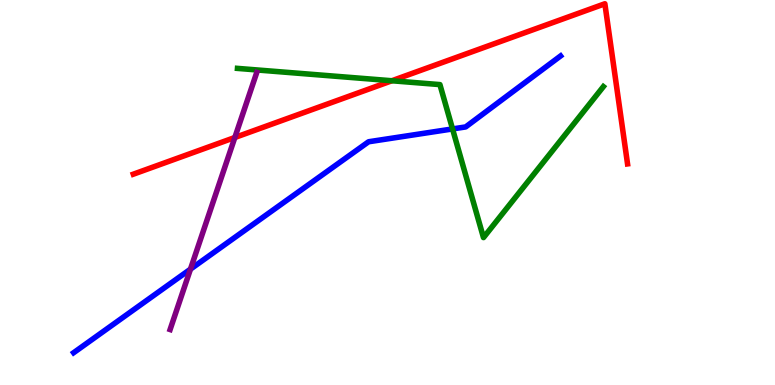[{'lines': ['blue', 'red'], 'intersections': []}, {'lines': ['green', 'red'], 'intersections': [{'x': 5.06, 'y': 7.9}]}, {'lines': ['purple', 'red'], 'intersections': [{'x': 3.03, 'y': 6.43}]}, {'lines': ['blue', 'green'], 'intersections': [{'x': 5.84, 'y': 6.65}]}, {'lines': ['blue', 'purple'], 'intersections': [{'x': 2.46, 'y': 3.01}]}, {'lines': ['green', 'purple'], 'intersections': []}]